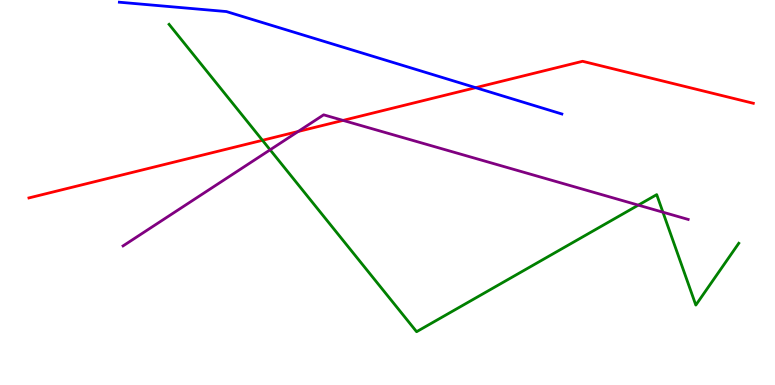[{'lines': ['blue', 'red'], 'intersections': [{'x': 6.14, 'y': 7.72}]}, {'lines': ['green', 'red'], 'intersections': [{'x': 3.39, 'y': 6.36}]}, {'lines': ['purple', 'red'], 'intersections': [{'x': 3.85, 'y': 6.58}, {'x': 4.43, 'y': 6.87}]}, {'lines': ['blue', 'green'], 'intersections': []}, {'lines': ['blue', 'purple'], 'intersections': []}, {'lines': ['green', 'purple'], 'intersections': [{'x': 3.49, 'y': 6.11}, {'x': 8.24, 'y': 4.67}, {'x': 8.55, 'y': 4.49}]}]